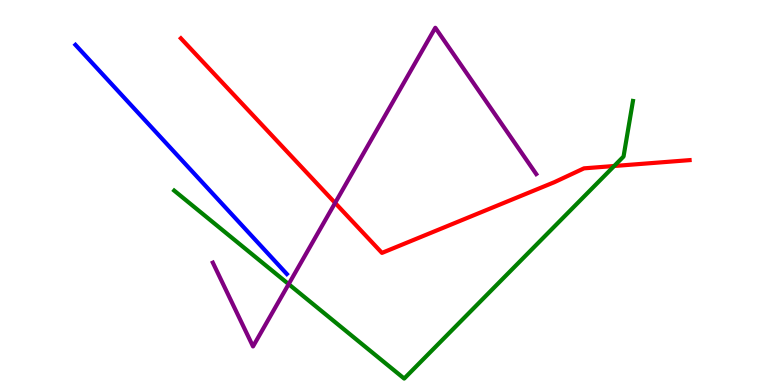[{'lines': ['blue', 'red'], 'intersections': []}, {'lines': ['green', 'red'], 'intersections': [{'x': 7.93, 'y': 5.69}]}, {'lines': ['purple', 'red'], 'intersections': [{'x': 4.32, 'y': 4.73}]}, {'lines': ['blue', 'green'], 'intersections': []}, {'lines': ['blue', 'purple'], 'intersections': []}, {'lines': ['green', 'purple'], 'intersections': [{'x': 3.72, 'y': 2.62}]}]